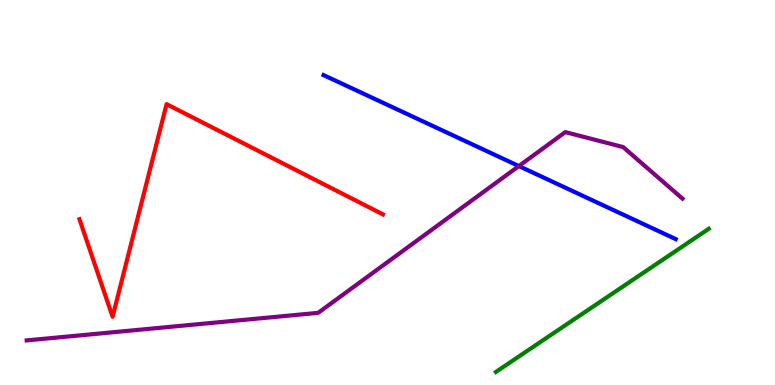[{'lines': ['blue', 'red'], 'intersections': []}, {'lines': ['green', 'red'], 'intersections': []}, {'lines': ['purple', 'red'], 'intersections': []}, {'lines': ['blue', 'green'], 'intersections': []}, {'lines': ['blue', 'purple'], 'intersections': [{'x': 6.7, 'y': 5.69}]}, {'lines': ['green', 'purple'], 'intersections': []}]